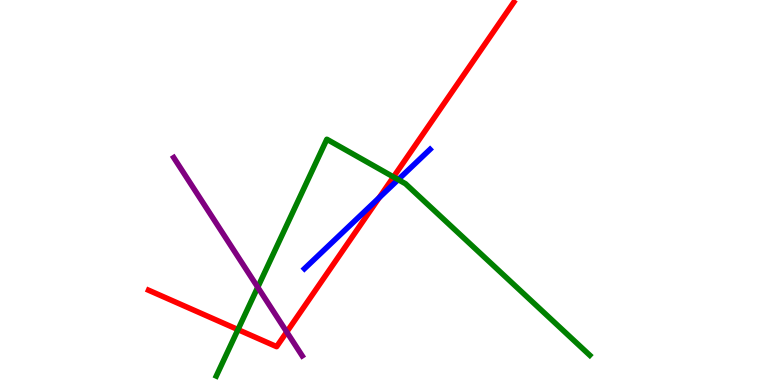[{'lines': ['blue', 'red'], 'intersections': [{'x': 4.89, 'y': 4.87}]}, {'lines': ['green', 'red'], 'intersections': [{'x': 3.07, 'y': 1.44}, {'x': 5.08, 'y': 5.4}]}, {'lines': ['purple', 'red'], 'intersections': [{'x': 3.7, 'y': 1.38}]}, {'lines': ['blue', 'green'], 'intersections': [{'x': 5.14, 'y': 5.33}]}, {'lines': ['blue', 'purple'], 'intersections': []}, {'lines': ['green', 'purple'], 'intersections': [{'x': 3.33, 'y': 2.54}]}]